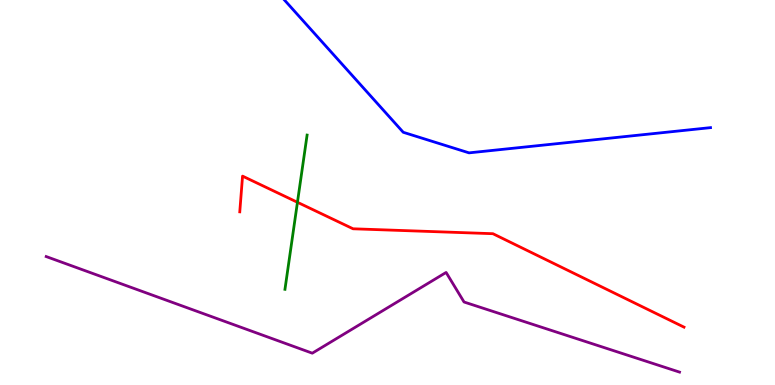[{'lines': ['blue', 'red'], 'intersections': []}, {'lines': ['green', 'red'], 'intersections': [{'x': 3.84, 'y': 4.75}]}, {'lines': ['purple', 'red'], 'intersections': []}, {'lines': ['blue', 'green'], 'intersections': []}, {'lines': ['blue', 'purple'], 'intersections': []}, {'lines': ['green', 'purple'], 'intersections': []}]